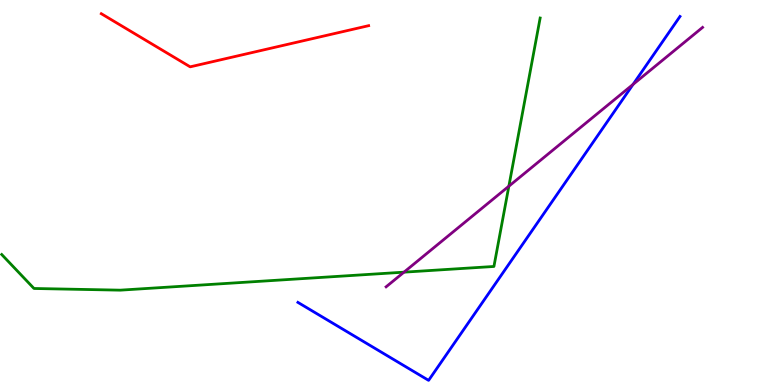[{'lines': ['blue', 'red'], 'intersections': []}, {'lines': ['green', 'red'], 'intersections': []}, {'lines': ['purple', 'red'], 'intersections': []}, {'lines': ['blue', 'green'], 'intersections': []}, {'lines': ['blue', 'purple'], 'intersections': [{'x': 8.17, 'y': 7.81}]}, {'lines': ['green', 'purple'], 'intersections': [{'x': 5.21, 'y': 2.93}, {'x': 6.57, 'y': 5.16}]}]